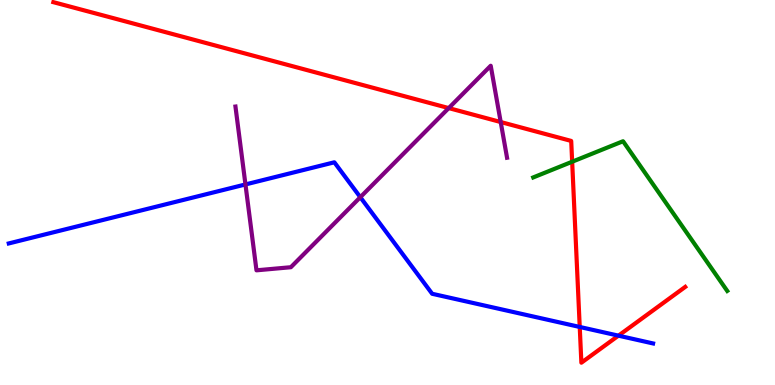[{'lines': ['blue', 'red'], 'intersections': [{'x': 7.48, 'y': 1.51}, {'x': 7.98, 'y': 1.28}]}, {'lines': ['green', 'red'], 'intersections': [{'x': 7.38, 'y': 5.8}]}, {'lines': ['purple', 'red'], 'intersections': [{'x': 5.79, 'y': 7.19}, {'x': 6.46, 'y': 6.83}]}, {'lines': ['blue', 'green'], 'intersections': []}, {'lines': ['blue', 'purple'], 'intersections': [{'x': 3.17, 'y': 5.21}, {'x': 4.65, 'y': 4.88}]}, {'lines': ['green', 'purple'], 'intersections': []}]